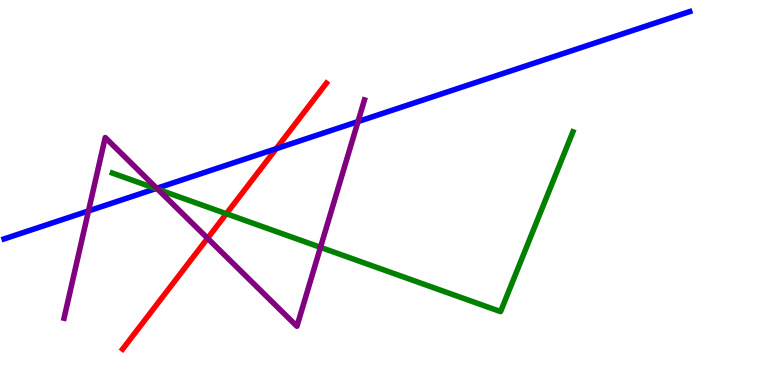[{'lines': ['blue', 'red'], 'intersections': [{'x': 3.56, 'y': 6.14}]}, {'lines': ['green', 'red'], 'intersections': [{'x': 2.92, 'y': 4.45}]}, {'lines': ['purple', 'red'], 'intersections': [{'x': 2.68, 'y': 3.81}]}, {'lines': ['blue', 'green'], 'intersections': [{'x': 2.01, 'y': 5.1}]}, {'lines': ['blue', 'purple'], 'intersections': [{'x': 1.14, 'y': 4.52}, {'x': 2.02, 'y': 5.11}, {'x': 4.62, 'y': 6.84}]}, {'lines': ['green', 'purple'], 'intersections': [{'x': 2.04, 'y': 5.08}, {'x': 4.14, 'y': 3.58}]}]